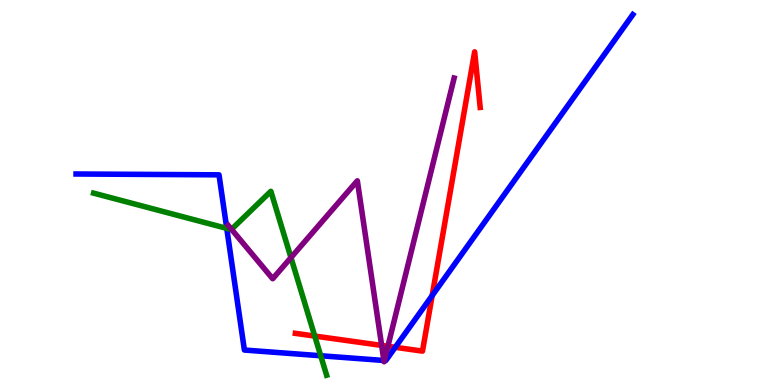[{'lines': ['blue', 'red'], 'intersections': [{'x': 5.1, 'y': 0.979}, {'x': 5.58, 'y': 2.32}]}, {'lines': ['green', 'red'], 'intersections': [{'x': 4.06, 'y': 1.27}]}, {'lines': ['purple', 'red'], 'intersections': [{'x': 4.92, 'y': 1.03}, {'x': 5.01, 'y': 1.01}]}, {'lines': ['blue', 'green'], 'intersections': [{'x': 2.93, 'y': 4.07}, {'x': 4.14, 'y': 0.76}]}, {'lines': ['blue', 'purple'], 'intersections': [{'x': 4.95, 'y': 0.637}, {'x': 4.96, 'y': 0.636}]}, {'lines': ['green', 'purple'], 'intersections': [{'x': 2.99, 'y': 4.04}, {'x': 3.75, 'y': 3.31}]}]